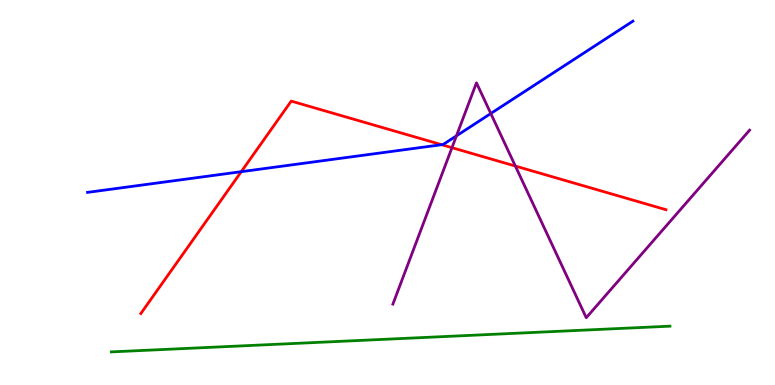[{'lines': ['blue', 'red'], 'intersections': [{'x': 3.11, 'y': 5.54}, {'x': 5.7, 'y': 6.24}]}, {'lines': ['green', 'red'], 'intersections': []}, {'lines': ['purple', 'red'], 'intersections': [{'x': 5.83, 'y': 6.16}, {'x': 6.65, 'y': 5.69}]}, {'lines': ['blue', 'green'], 'intersections': []}, {'lines': ['blue', 'purple'], 'intersections': [{'x': 5.89, 'y': 6.47}, {'x': 6.33, 'y': 7.05}]}, {'lines': ['green', 'purple'], 'intersections': []}]